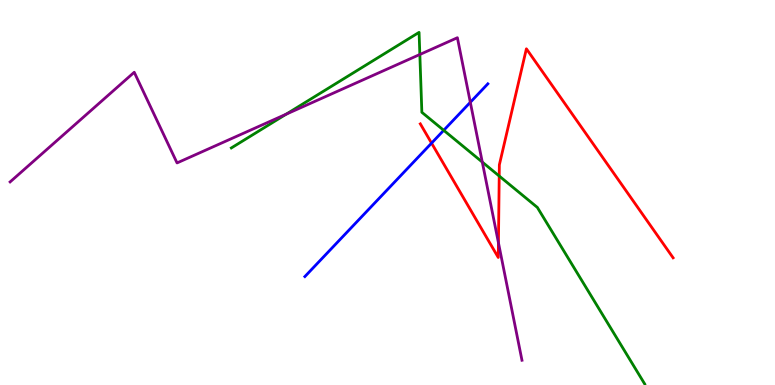[{'lines': ['blue', 'red'], 'intersections': [{'x': 5.57, 'y': 6.28}]}, {'lines': ['green', 'red'], 'intersections': [{'x': 6.44, 'y': 5.43}]}, {'lines': ['purple', 'red'], 'intersections': [{'x': 6.43, 'y': 3.69}]}, {'lines': ['blue', 'green'], 'intersections': [{'x': 5.73, 'y': 6.62}]}, {'lines': ['blue', 'purple'], 'intersections': [{'x': 6.07, 'y': 7.34}]}, {'lines': ['green', 'purple'], 'intersections': [{'x': 3.69, 'y': 7.03}, {'x': 5.42, 'y': 8.58}, {'x': 6.22, 'y': 5.79}]}]